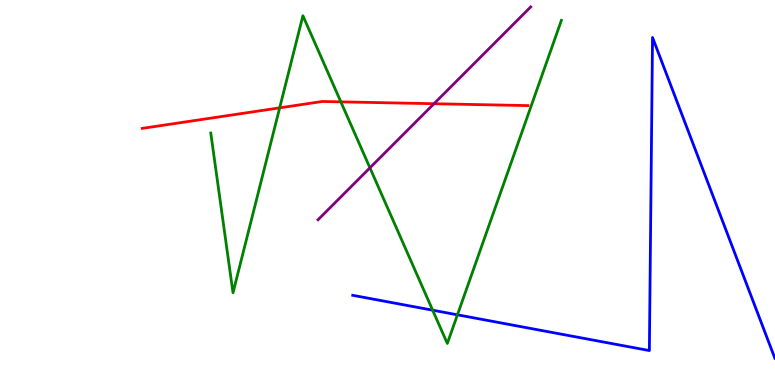[{'lines': ['blue', 'red'], 'intersections': []}, {'lines': ['green', 'red'], 'intersections': [{'x': 3.61, 'y': 7.2}, {'x': 4.4, 'y': 7.35}]}, {'lines': ['purple', 'red'], 'intersections': [{'x': 5.6, 'y': 7.31}]}, {'lines': ['blue', 'green'], 'intersections': [{'x': 5.58, 'y': 1.94}, {'x': 5.9, 'y': 1.82}]}, {'lines': ['blue', 'purple'], 'intersections': []}, {'lines': ['green', 'purple'], 'intersections': [{'x': 4.77, 'y': 5.64}]}]